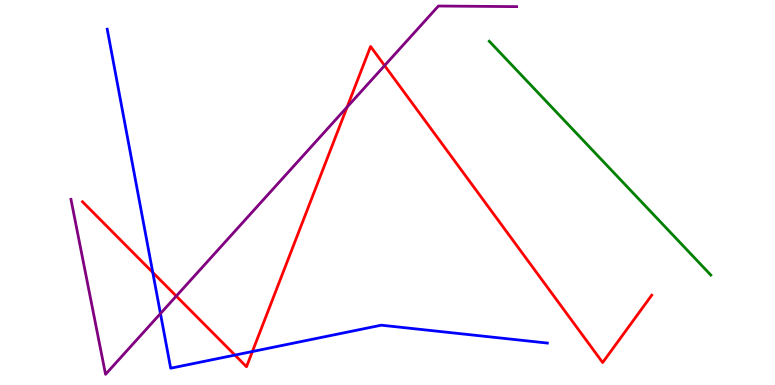[{'lines': ['blue', 'red'], 'intersections': [{'x': 1.97, 'y': 2.92}, {'x': 3.03, 'y': 0.777}, {'x': 3.26, 'y': 0.87}]}, {'lines': ['green', 'red'], 'intersections': []}, {'lines': ['purple', 'red'], 'intersections': [{'x': 2.27, 'y': 2.31}, {'x': 4.48, 'y': 7.22}, {'x': 4.96, 'y': 8.3}]}, {'lines': ['blue', 'green'], 'intersections': []}, {'lines': ['blue', 'purple'], 'intersections': [{'x': 2.07, 'y': 1.86}]}, {'lines': ['green', 'purple'], 'intersections': []}]